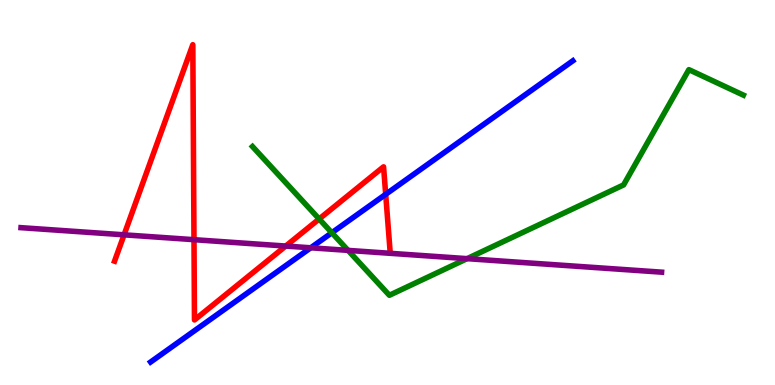[{'lines': ['blue', 'red'], 'intersections': [{'x': 4.98, 'y': 4.95}]}, {'lines': ['green', 'red'], 'intersections': [{'x': 4.12, 'y': 4.31}]}, {'lines': ['purple', 'red'], 'intersections': [{'x': 1.6, 'y': 3.9}, {'x': 2.5, 'y': 3.77}, {'x': 3.69, 'y': 3.61}]}, {'lines': ['blue', 'green'], 'intersections': [{'x': 4.28, 'y': 3.95}]}, {'lines': ['blue', 'purple'], 'intersections': [{'x': 4.01, 'y': 3.56}]}, {'lines': ['green', 'purple'], 'intersections': [{'x': 4.49, 'y': 3.5}, {'x': 6.03, 'y': 3.28}]}]